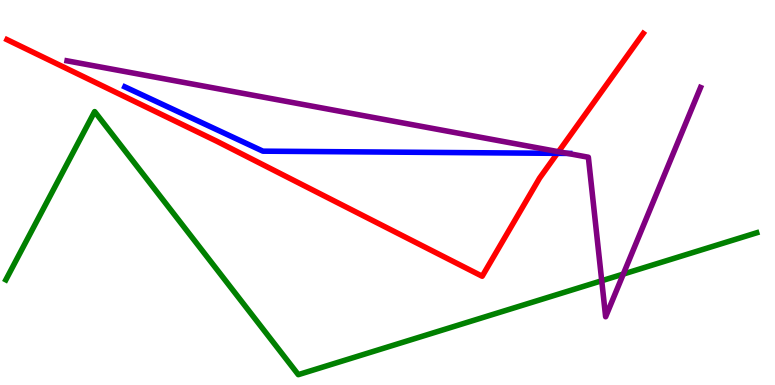[{'lines': ['blue', 'red'], 'intersections': [{'x': 7.19, 'y': 6.02}]}, {'lines': ['green', 'red'], 'intersections': []}, {'lines': ['purple', 'red'], 'intersections': [{'x': 7.21, 'y': 6.06}]}, {'lines': ['blue', 'green'], 'intersections': []}, {'lines': ['blue', 'purple'], 'intersections': [{'x': 7.32, 'y': 6.02}]}, {'lines': ['green', 'purple'], 'intersections': [{'x': 7.76, 'y': 2.71}, {'x': 8.04, 'y': 2.88}]}]